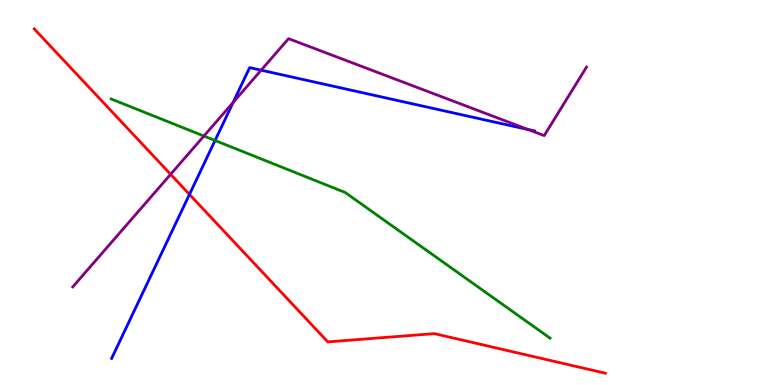[{'lines': ['blue', 'red'], 'intersections': [{'x': 2.44, 'y': 4.95}]}, {'lines': ['green', 'red'], 'intersections': []}, {'lines': ['purple', 'red'], 'intersections': [{'x': 2.2, 'y': 5.47}]}, {'lines': ['blue', 'green'], 'intersections': [{'x': 2.78, 'y': 6.35}]}, {'lines': ['blue', 'purple'], 'intersections': [{'x': 3.01, 'y': 7.34}, {'x': 3.37, 'y': 8.18}, {'x': 6.81, 'y': 6.64}]}, {'lines': ['green', 'purple'], 'intersections': [{'x': 2.63, 'y': 6.47}]}]